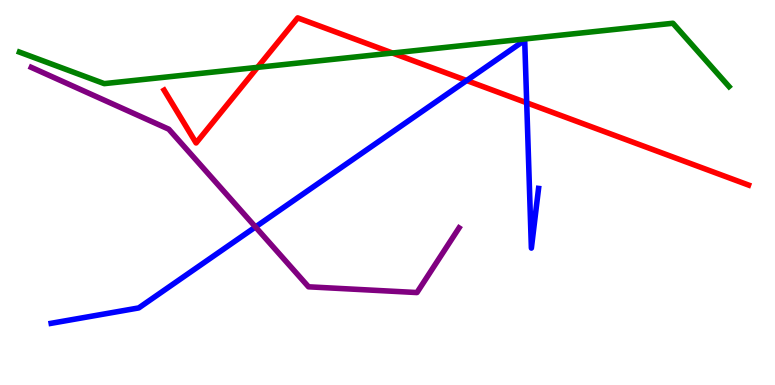[{'lines': ['blue', 'red'], 'intersections': [{'x': 6.02, 'y': 7.91}, {'x': 6.8, 'y': 7.33}]}, {'lines': ['green', 'red'], 'intersections': [{'x': 3.32, 'y': 8.25}, {'x': 5.06, 'y': 8.62}]}, {'lines': ['purple', 'red'], 'intersections': []}, {'lines': ['blue', 'green'], 'intersections': []}, {'lines': ['blue', 'purple'], 'intersections': [{'x': 3.3, 'y': 4.1}]}, {'lines': ['green', 'purple'], 'intersections': []}]